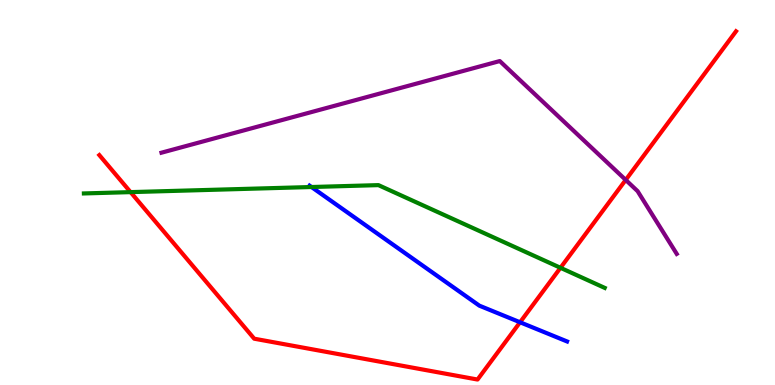[{'lines': ['blue', 'red'], 'intersections': [{'x': 6.71, 'y': 1.63}]}, {'lines': ['green', 'red'], 'intersections': [{'x': 1.68, 'y': 5.01}, {'x': 7.23, 'y': 3.04}]}, {'lines': ['purple', 'red'], 'intersections': [{'x': 8.07, 'y': 5.33}]}, {'lines': ['blue', 'green'], 'intersections': [{'x': 4.02, 'y': 5.14}]}, {'lines': ['blue', 'purple'], 'intersections': []}, {'lines': ['green', 'purple'], 'intersections': []}]